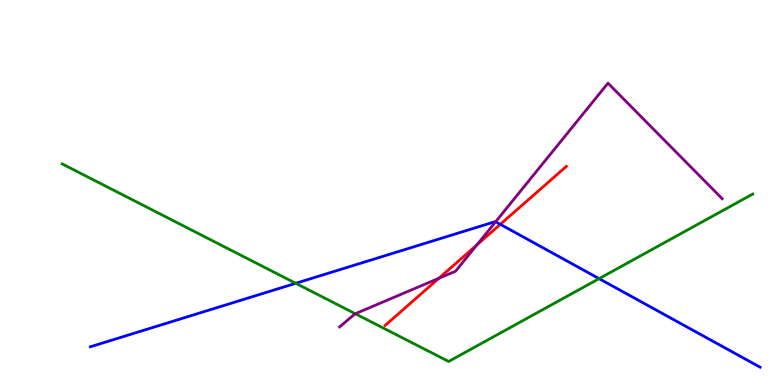[{'lines': ['blue', 'red'], 'intersections': [{'x': 6.46, 'y': 4.17}]}, {'lines': ['green', 'red'], 'intersections': []}, {'lines': ['purple', 'red'], 'intersections': [{'x': 5.66, 'y': 2.77}, {'x': 6.15, 'y': 3.64}]}, {'lines': ['blue', 'green'], 'intersections': [{'x': 3.82, 'y': 2.64}, {'x': 7.73, 'y': 2.76}]}, {'lines': ['blue', 'purple'], 'intersections': [{'x': 6.4, 'y': 4.24}]}, {'lines': ['green', 'purple'], 'intersections': [{'x': 4.58, 'y': 1.85}]}]